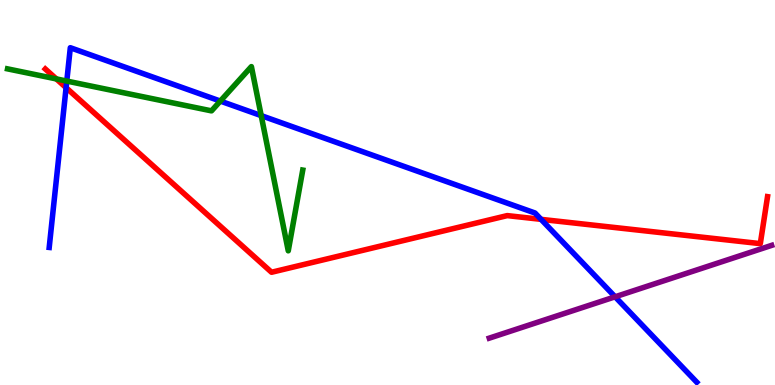[{'lines': ['blue', 'red'], 'intersections': [{'x': 0.853, 'y': 7.72}, {'x': 6.98, 'y': 4.3}]}, {'lines': ['green', 'red'], 'intersections': [{'x': 0.727, 'y': 7.95}]}, {'lines': ['purple', 'red'], 'intersections': []}, {'lines': ['blue', 'green'], 'intersections': [{'x': 0.862, 'y': 7.89}, {'x': 2.84, 'y': 7.37}, {'x': 3.37, 'y': 7.0}]}, {'lines': ['blue', 'purple'], 'intersections': [{'x': 7.94, 'y': 2.29}]}, {'lines': ['green', 'purple'], 'intersections': []}]